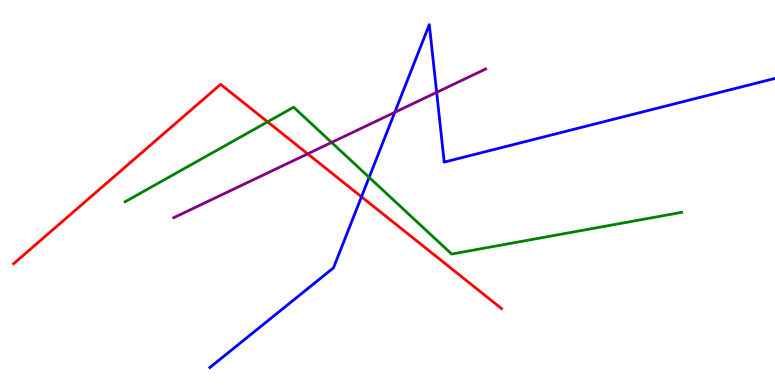[{'lines': ['blue', 'red'], 'intersections': [{'x': 4.66, 'y': 4.89}]}, {'lines': ['green', 'red'], 'intersections': [{'x': 3.45, 'y': 6.84}]}, {'lines': ['purple', 'red'], 'intersections': [{'x': 3.97, 'y': 6.0}]}, {'lines': ['blue', 'green'], 'intersections': [{'x': 4.76, 'y': 5.39}]}, {'lines': ['blue', 'purple'], 'intersections': [{'x': 5.09, 'y': 7.08}, {'x': 5.63, 'y': 7.6}]}, {'lines': ['green', 'purple'], 'intersections': [{'x': 4.28, 'y': 6.3}]}]